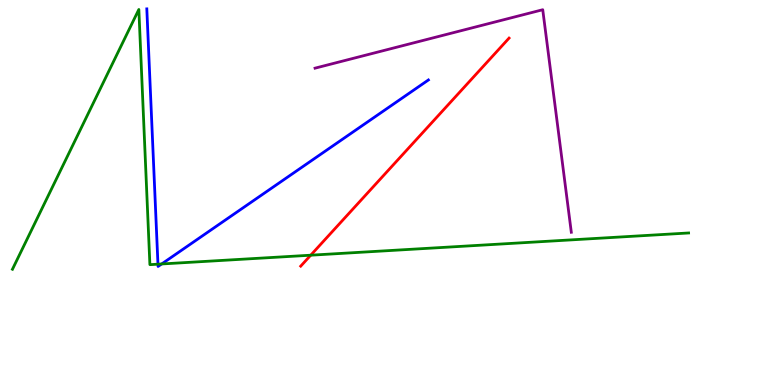[{'lines': ['blue', 'red'], 'intersections': []}, {'lines': ['green', 'red'], 'intersections': [{'x': 4.01, 'y': 3.37}]}, {'lines': ['purple', 'red'], 'intersections': []}, {'lines': ['blue', 'green'], 'intersections': [{'x': 2.04, 'y': 3.14}, {'x': 2.09, 'y': 3.14}]}, {'lines': ['blue', 'purple'], 'intersections': []}, {'lines': ['green', 'purple'], 'intersections': []}]